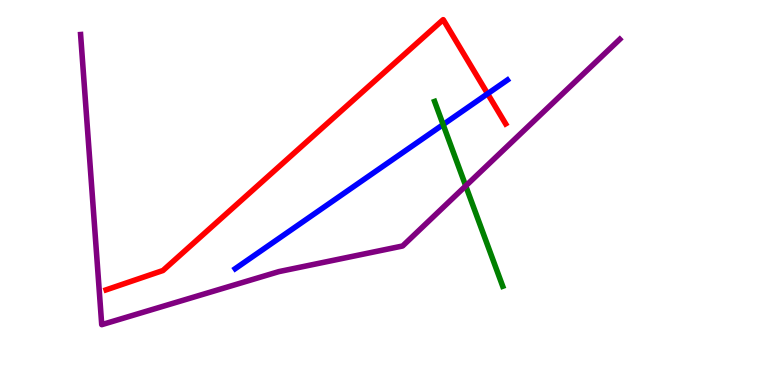[{'lines': ['blue', 'red'], 'intersections': [{'x': 6.29, 'y': 7.57}]}, {'lines': ['green', 'red'], 'intersections': []}, {'lines': ['purple', 'red'], 'intersections': []}, {'lines': ['blue', 'green'], 'intersections': [{'x': 5.72, 'y': 6.76}]}, {'lines': ['blue', 'purple'], 'intersections': []}, {'lines': ['green', 'purple'], 'intersections': [{'x': 6.01, 'y': 5.17}]}]